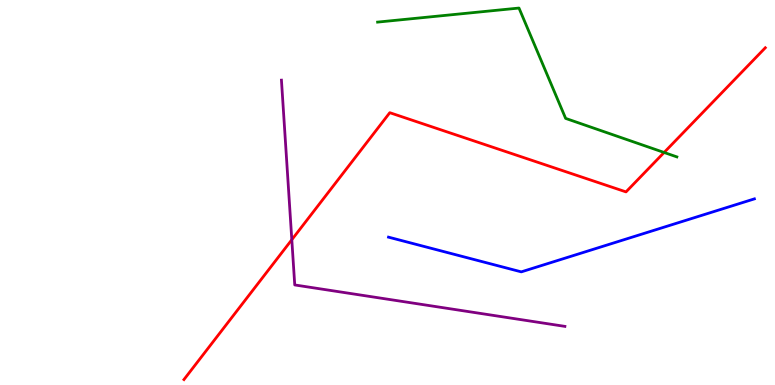[{'lines': ['blue', 'red'], 'intersections': []}, {'lines': ['green', 'red'], 'intersections': [{'x': 8.57, 'y': 6.04}]}, {'lines': ['purple', 'red'], 'intersections': [{'x': 3.77, 'y': 3.77}]}, {'lines': ['blue', 'green'], 'intersections': []}, {'lines': ['blue', 'purple'], 'intersections': []}, {'lines': ['green', 'purple'], 'intersections': []}]